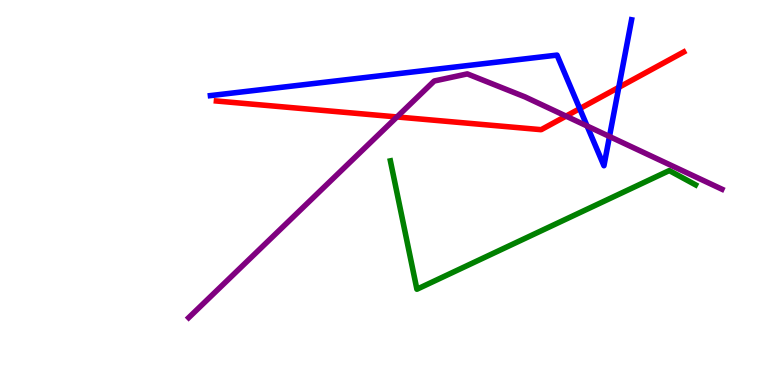[{'lines': ['blue', 'red'], 'intersections': [{'x': 7.48, 'y': 7.18}, {'x': 7.98, 'y': 7.73}]}, {'lines': ['green', 'red'], 'intersections': []}, {'lines': ['purple', 'red'], 'intersections': [{'x': 5.12, 'y': 6.96}, {'x': 7.3, 'y': 6.98}]}, {'lines': ['blue', 'green'], 'intersections': []}, {'lines': ['blue', 'purple'], 'intersections': [{'x': 7.58, 'y': 6.73}, {'x': 7.86, 'y': 6.45}]}, {'lines': ['green', 'purple'], 'intersections': []}]